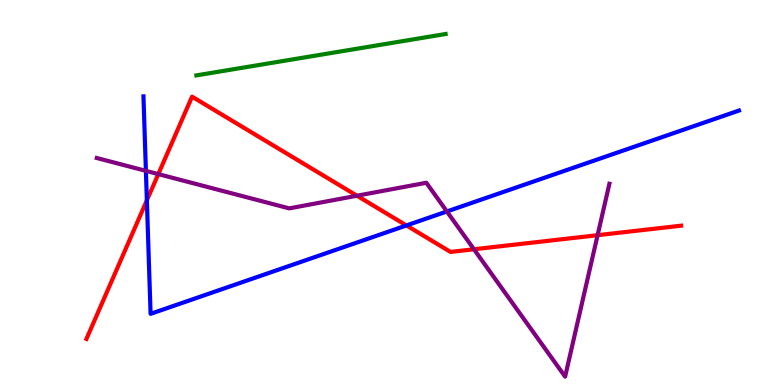[{'lines': ['blue', 'red'], 'intersections': [{'x': 1.9, 'y': 4.8}, {'x': 5.24, 'y': 4.14}]}, {'lines': ['green', 'red'], 'intersections': []}, {'lines': ['purple', 'red'], 'intersections': [{'x': 2.04, 'y': 5.48}, {'x': 4.61, 'y': 4.92}, {'x': 6.12, 'y': 3.53}, {'x': 7.71, 'y': 3.89}]}, {'lines': ['blue', 'green'], 'intersections': []}, {'lines': ['blue', 'purple'], 'intersections': [{'x': 1.88, 'y': 5.56}, {'x': 5.77, 'y': 4.51}]}, {'lines': ['green', 'purple'], 'intersections': []}]